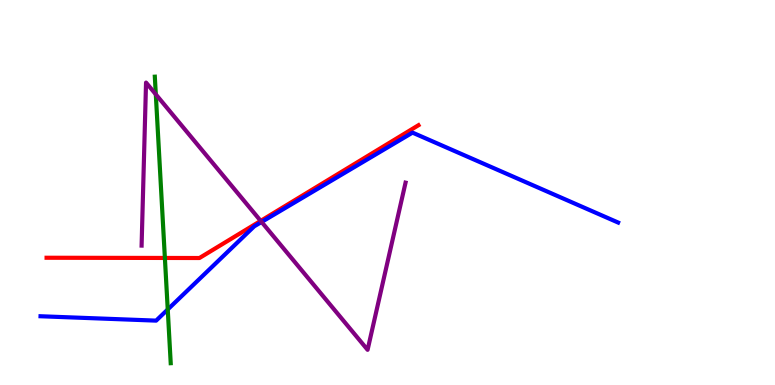[{'lines': ['blue', 'red'], 'intersections': []}, {'lines': ['green', 'red'], 'intersections': [{'x': 2.13, 'y': 3.3}]}, {'lines': ['purple', 'red'], 'intersections': [{'x': 3.36, 'y': 4.26}]}, {'lines': ['blue', 'green'], 'intersections': [{'x': 2.16, 'y': 1.96}]}, {'lines': ['blue', 'purple'], 'intersections': [{'x': 3.38, 'y': 4.23}]}, {'lines': ['green', 'purple'], 'intersections': [{'x': 2.01, 'y': 7.55}]}]